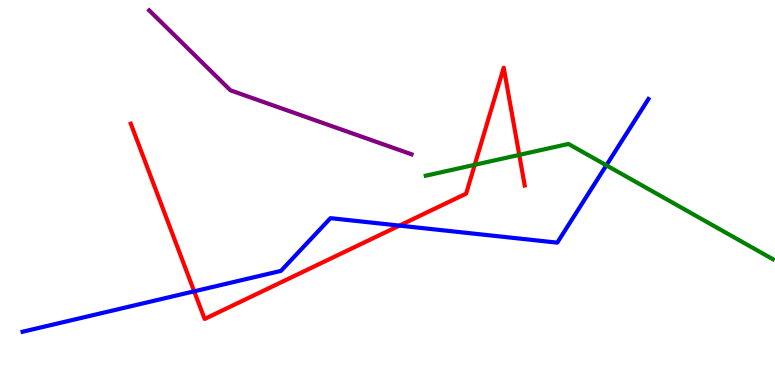[{'lines': ['blue', 'red'], 'intersections': [{'x': 2.51, 'y': 2.43}, {'x': 5.15, 'y': 4.14}]}, {'lines': ['green', 'red'], 'intersections': [{'x': 6.13, 'y': 5.72}, {'x': 6.7, 'y': 5.98}]}, {'lines': ['purple', 'red'], 'intersections': []}, {'lines': ['blue', 'green'], 'intersections': [{'x': 7.82, 'y': 5.71}]}, {'lines': ['blue', 'purple'], 'intersections': []}, {'lines': ['green', 'purple'], 'intersections': []}]